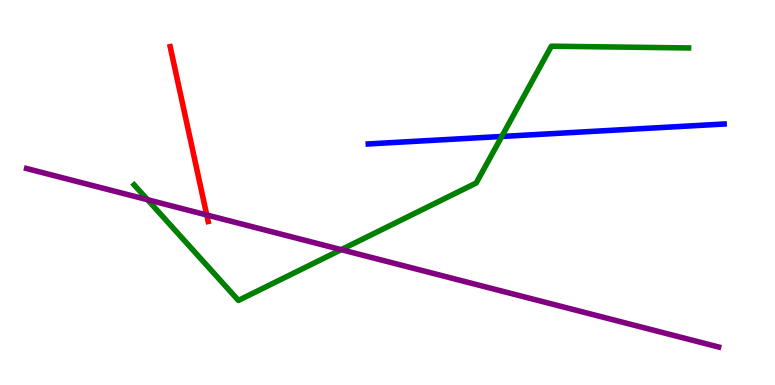[{'lines': ['blue', 'red'], 'intersections': []}, {'lines': ['green', 'red'], 'intersections': []}, {'lines': ['purple', 'red'], 'intersections': [{'x': 2.67, 'y': 4.42}]}, {'lines': ['blue', 'green'], 'intersections': [{'x': 6.47, 'y': 6.46}]}, {'lines': ['blue', 'purple'], 'intersections': []}, {'lines': ['green', 'purple'], 'intersections': [{'x': 1.9, 'y': 4.81}, {'x': 4.4, 'y': 3.52}]}]